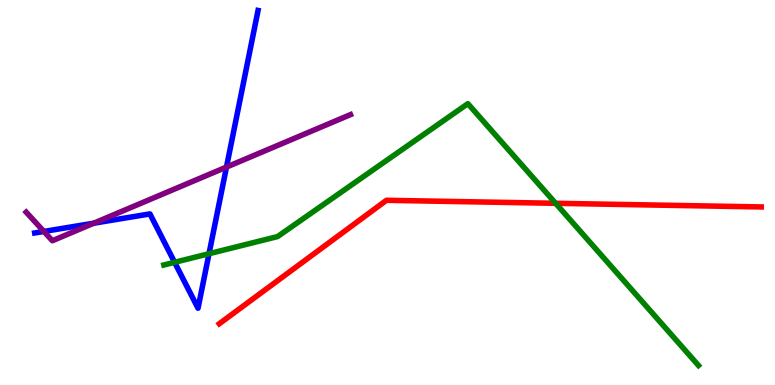[{'lines': ['blue', 'red'], 'intersections': []}, {'lines': ['green', 'red'], 'intersections': [{'x': 7.17, 'y': 4.72}]}, {'lines': ['purple', 'red'], 'intersections': []}, {'lines': ['blue', 'green'], 'intersections': [{'x': 2.25, 'y': 3.19}, {'x': 2.7, 'y': 3.41}]}, {'lines': ['blue', 'purple'], 'intersections': [{'x': 0.566, 'y': 3.99}, {'x': 1.21, 'y': 4.2}, {'x': 2.92, 'y': 5.66}]}, {'lines': ['green', 'purple'], 'intersections': []}]